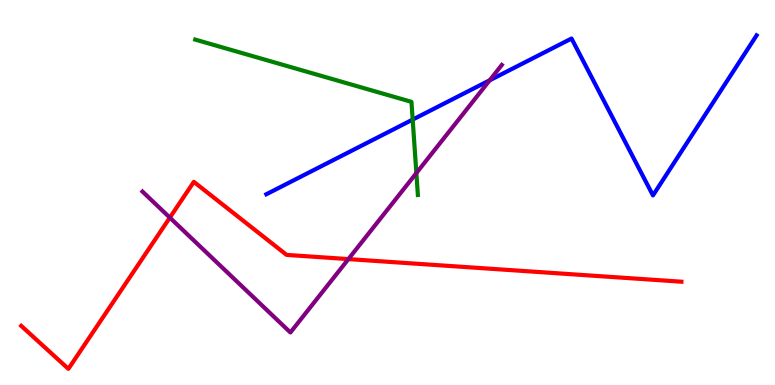[{'lines': ['blue', 'red'], 'intersections': []}, {'lines': ['green', 'red'], 'intersections': []}, {'lines': ['purple', 'red'], 'intersections': [{'x': 2.19, 'y': 4.35}, {'x': 4.5, 'y': 3.27}]}, {'lines': ['blue', 'green'], 'intersections': [{'x': 5.32, 'y': 6.89}]}, {'lines': ['blue', 'purple'], 'intersections': [{'x': 6.32, 'y': 7.91}]}, {'lines': ['green', 'purple'], 'intersections': [{'x': 5.37, 'y': 5.5}]}]